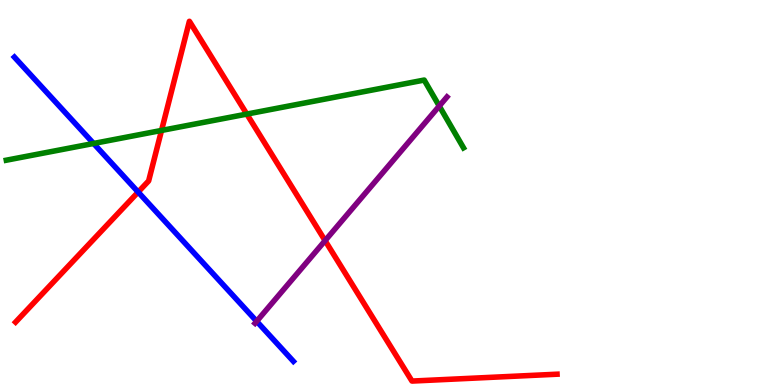[{'lines': ['blue', 'red'], 'intersections': [{'x': 1.78, 'y': 5.01}]}, {'lines': ['green', 'red'], 'intersections': [{'x': 2.08, 'y': 6.61}, {'x': 3.18, 'y': 7.04}]}, {'lines': ['purple', 'red'], 'intersections': [{'x': 4.19, 'y': 3.75}]}, {'lines': ['blue', 'green'], 'intersections': [{'x': 1.21, 'y': 6.27}]}, {'lines': ['blue', 'purple'], 'intersections': [{'x': 3.31, 'y': 1.65}]}, {'lines': ['green', 'purple'], 'intersections': [{'x': 5.67, 'y': 7.25}]}]